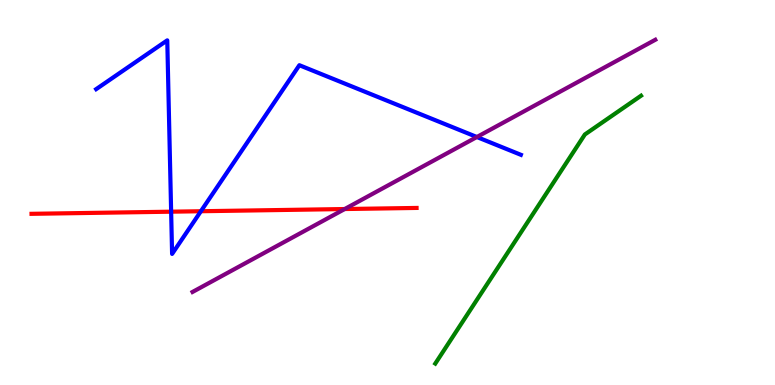[{'lines': ['blue', 'red'], 'intersections': [{'x': 2.21, 'y': 4.5}, {'x': 2.59, 'y': 4.51}]}, {'lines': ['green', 'red'], 'intersections': []}, {'lines': ['purple', 'red'], 'intersections': [{'x': 4.45, 'y': 4.57}]}, {'lines': ['blue', 'green'], 'intersections': []}, {'lines': ['blue', 'purple'], 'intersections': [{'x': 6.15, 'y': 6.44}]}, {'lines': ['green', 'purple'], 'intersections': []}]